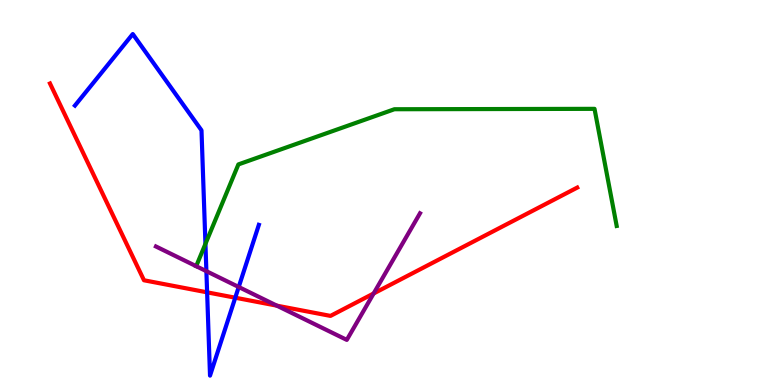[{'lines': ['blue', 'red'], 'intersections': [{'x': 2.67, 'y': 2.41}, {'x': 3.04, 'y': 2.27}]}, {'lines': ['green', 'red'], 'intersections': []}, {'lines': ['purple', 'red'], 'intersections': [{'x': 3.57, 'y': 2.06}, {'x': 4.82, 'y': 2.38}]}, {'lines': ['blue', 'green'], 'intersections': [{'x': 2.65, 'y': 3.67}]}, {'lines': ['blue', 'purple'], 'intersections': [{'x': 2.66, 'y': 2.96}, {'x': 3.08, 'y': 2.55}]}, {'lines': ['green', 'purple'], 'intersections': []}]